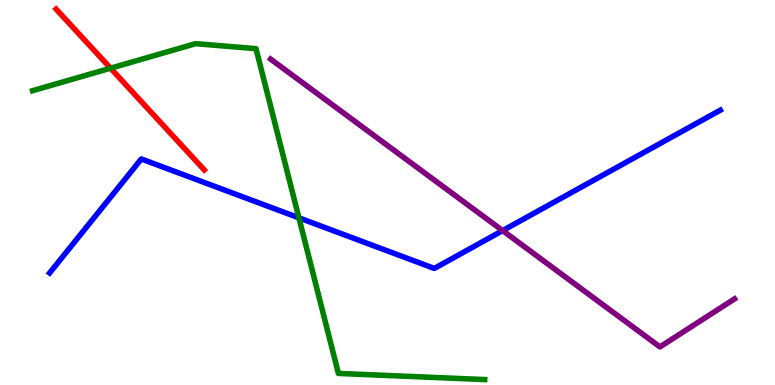[{'lines': ['blue', 'red'], 'intersections': []}, {'lines': ['green', 'red'], 'intersections': [{'x': 1.43, 'y': 8.23}]}, {'lines': ['purple', 'red'], 'intersections': []}, {'lines': ['blue', 'green'], 'intersections': [{'x': 3.86, 'y': 4.34}]}, {'lines': ['blue', 'purple'], 'intersections': [{'x': 6.49, 'y': 4.01}]}, {'lines': ['green', 'purple'], 'intersections': []}]